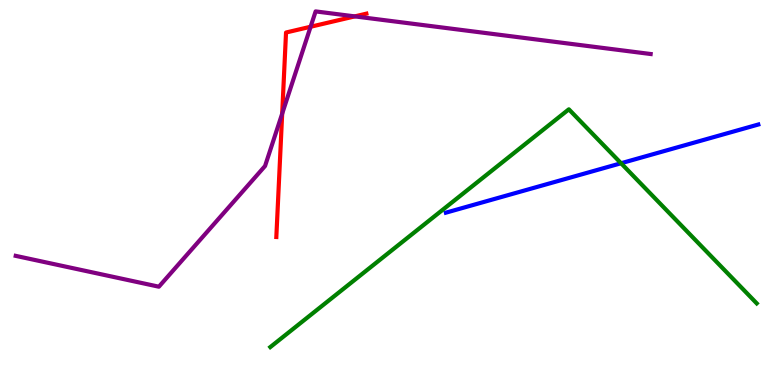[{'lines': ['blue', 'red'], 'intersections': []}, {'lines': ['green', 'red'], 'intersections': []}, {'lines': ['purple', 'red'], 'intersections': [{'x': 3.64, 'y': 7.05}, {'x': 4.01, 'y': 9.31}, {'x': 4.58, 'y': 9.57}]}, {'lines': ['blue', 'green'], 'intersections': [{'x': 8.01, 'y': 5.76}]}, {'lines': ['blue', 'purple'], 'intersections': []}, {'lines': ['green', 'purple'], 'intersections': []}]